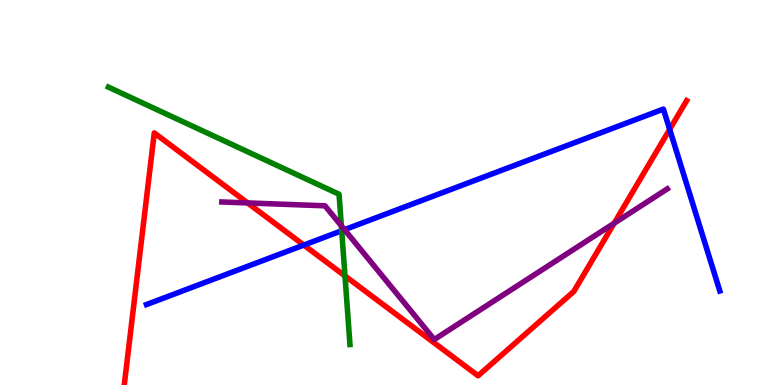[{'lines': ['blue', 'red'], 'intersections': [{'x': 3.92, 'y': 3.63}, {'x': 8.64, 'y': 6.64}]}, {'lines': ['green', 'red'], 'intersections': [{'x': 4.45, 'y': 2.83}]}, {'lines': ['purple', 'red'], 'intersections': [{'x': 3.2, 'y': 4.73}, {'x': 7.92, 'y': 4.2}]}, {'lines': ['blue', 'green'], 'intersections': [{'x': 4.41, 'y': 4.01}]}, {'lines': ['blue', 'purple'], 'intersections': [{'x': 4.45, 'y': 4.03}]}, {'lines': ['green', 'purple'], 'intersections': [{'x': 4.4, 'y': 4.13}]}]